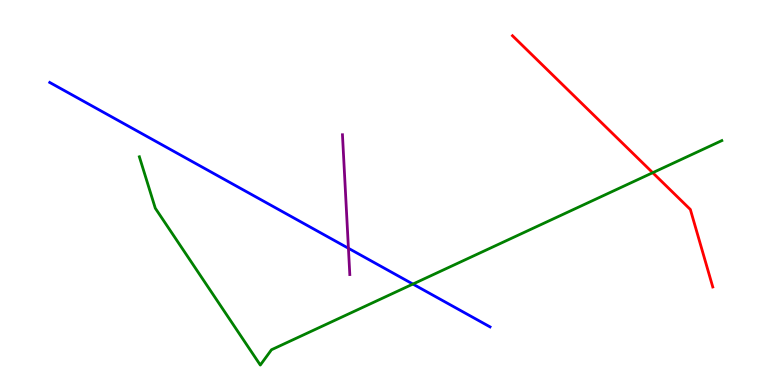[{'lines': ['blue', 'red'], 'intersections': []}, {'lines': ['green', 'red'], 'intersections': [{'x': 8.42, 'y': 5.51}]}, {'lines': ['purple', 'red'], 'intersections': []}, {'lines': ['blue', 'green'], 'intersections': [{'x': 5.33, 'y': 2.62}]}, {'lines': ['blue', 'purple'], 'intersections': [{'x': 4.5, 'y': 3.55}]}, {'lines': ['green', 'purple'], 'intersections': []}]